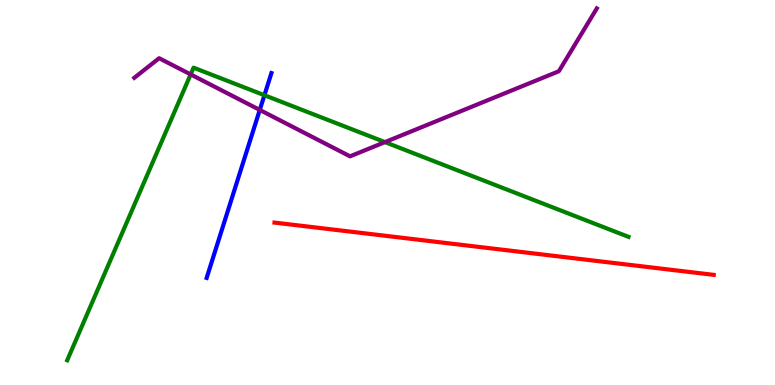[{'lines': ['blue', 'red'], 'intersections': []}, {'lines': ['green', 'red'], 'intersections': []}, {'lines': ['purple', 'red'], 'intersections': []}, {'lines': ['blue', 'green'], 'intersections': [{'x': 3.41, 'y': 7.53}]}, {'lines': ['blue', 'purple'], 'intersections': [{'x': 3.35, 'y': 7.14}]}, {'lines': ['green', 'purple'], 'intersections': [{'x': 2.46, 'y': 8.07}, {'x': 4.97, 'y': 6.31}]}]